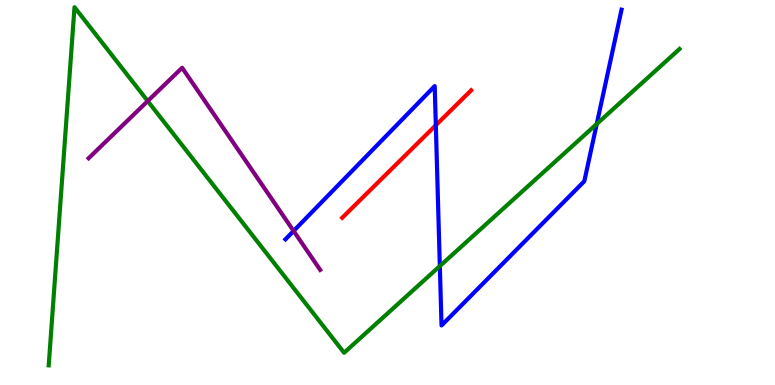[{'lines': ['blue', 'red'], 'intersections': [{'x': 5.62, 'y': 6.75}]}, {'lines': ['green', 'red'], 'intersections': []}, {'lines': ['purple', 'red'], 'intersections': []}, {'lines': ['blue', 'green'], 'intersections': [{'x': 5.68, 'y': 3.09}, {'x': 7.7, 'y': 6.78}]}, {'lines': ['blue', 'purple'], 'intersections': [{'x': 3.79, 'y': 4.0}]}, {'lines': ['green', 'purple'], 'intersections': [{'x': 1.91, 'y': 7.38}]}]